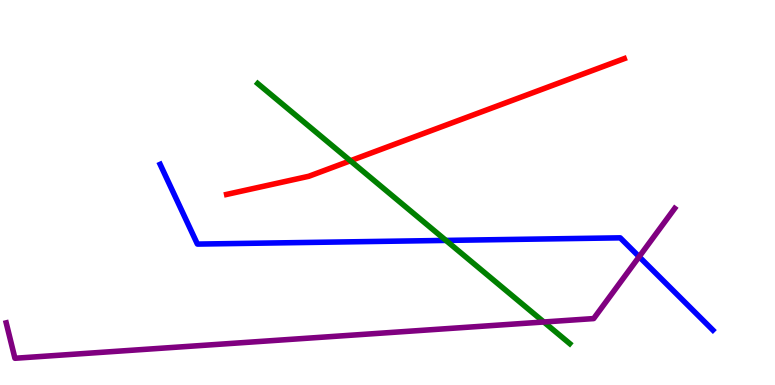[{'lines': ['blue', 'red'], 'intersections': []}, {'lines': ['green', 'red'], 'intersections': [{'x': 4.52, 'y': 5.82}]}, {'lines': ['purple', 'red'], 'intersections': []}, {'lines': ['blue', 'green'], 'intersections': [{'x': 5.75, 'y': 3.76}]}, {'lines': ['blue', 'purple'], 'intersections': [{'x': 8.25, 'y': 3.33}]}, {'lines': ['green', 'purple'], 'intersections': [{'x': 7.02, 'y': 1.64}]}]